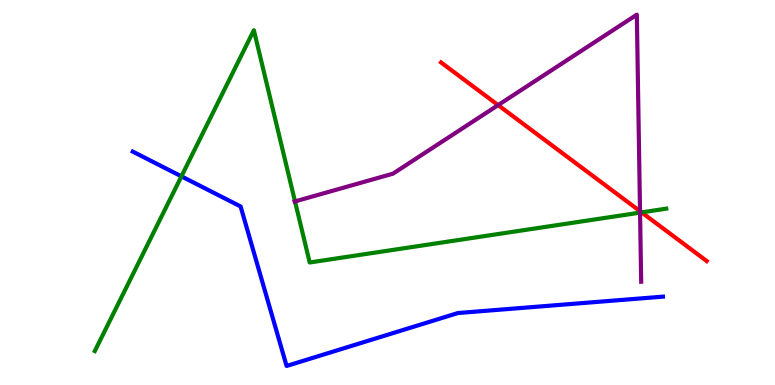[{'lines': ['blue', 'red'], 'intersections': []}, {'lines': ['green', 'red'], 'intersections': [{'x': 8.28, 'y': 4.48}]}, {'lines': ['purple', 'red'], 'intersections': [{'x': 6.43, 'y': 7.27}, {'x': 8.26, 'y': 4.51}]}, {'lines': ['blue', 'green'], 'intersections': [{'x': 2.34, 'y': 5.42}]}, {'lines': ['blue', 'purple'], 'intersections': []}, {'lines': ['green', 'purple'], 'intersections': [{'x': 3.81, 'y': 4.77}, {'x': 8.26, 'y': 4.48}]}]